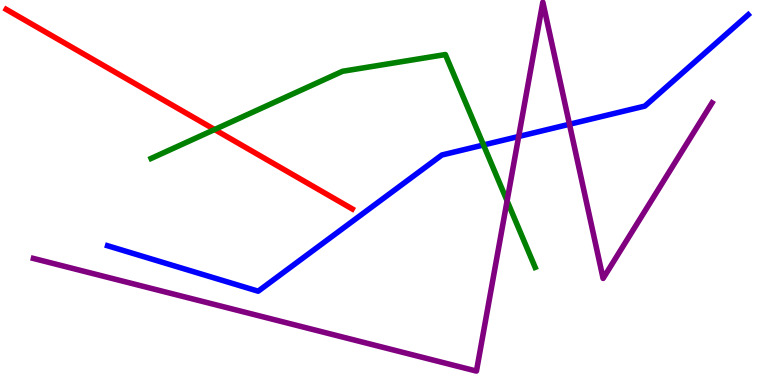[{'lines': ['blue', 'red'], 'intersections': []}, {'lines': ['green', 'red'], 'intersections': [{'x': 2.77, 'y': 6.64}]}, {'lines': ['purple', 'red'], 'intersections': []}, {'lines': ['blue', 'green'], 'intersections': [{'x': 6.24, 'y': 6.23}]}, {'lines': ['blue', 'purple'], 'intersections': [{'x': 6.69, 'y': 6.45}, {'x': 7.35, 'y': 6.77}]}, {'lines': ['green', 'purple'], 'intersections': [{'x': 6.54, 'y': 4.78}]}]